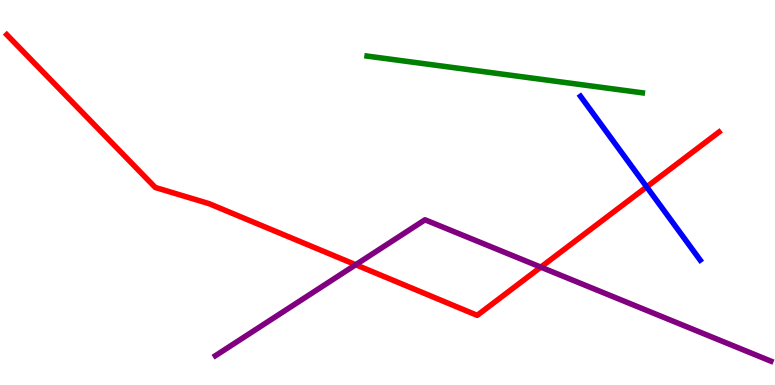[{'lines': ['blue', 'red'], 'intersections': [{'x': 8.34, 'y': 5.15}]}, {'lines': ['green', 'red'], 'intersections': []}, {'lines': ['purple', 'red'], 'intersections': [{'x': 4.59, 'y': 3.12}, {'x': 6.98, 'y': 3.06}]}, {'lines': ['blue', 'green'], 'intersections': []}, {'lines': ['blue', 'purple'], 'intersections': []}, {'lines': ['green', 'purple'], 'intersections': []}]